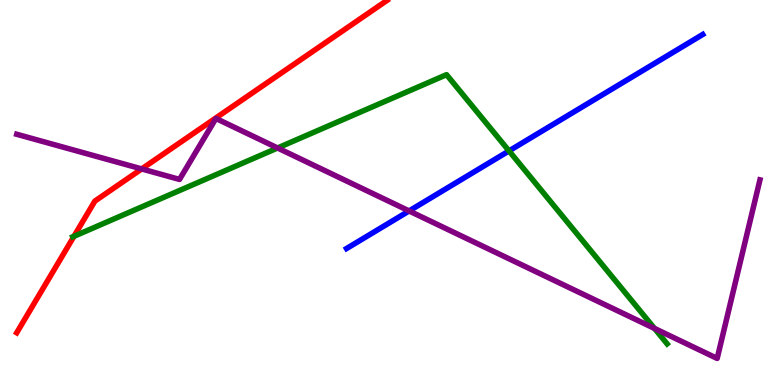[{'lines': ['blue', 'red'], 'intersections': []}, {'lines': ['green', 'red'], 'intersections': [{'x': 0.955, 'y': 3.86}]}, {'lines': ['purple', 'red'], 'intersections': [{'x': 1.83, 'y': 5.61}]}, {'lines': ['blue', 'green'], 'intersections': [{'x': 6.57, 'y': 6.08}]}, {'lines': ['blue', 'purple'], 'intersections': [{'x': 5.28, 'y': 4.52}]}, {'lines': ['green', 'purple'], 'intersections': [{'x': 3.58, 'y': 6.16}, {'x': 8.44, 'y': 1.47}]}]